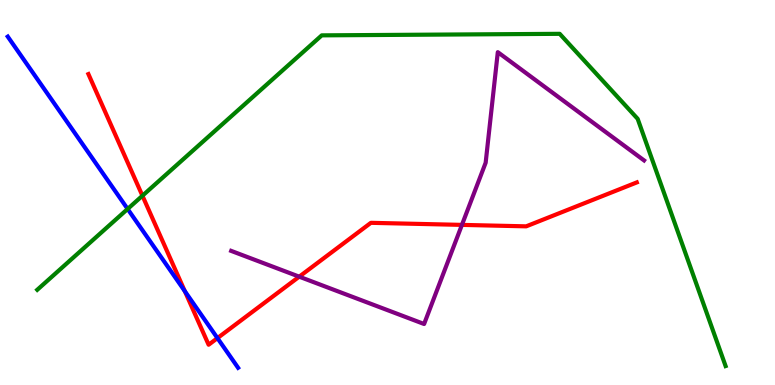[{'lines': ['blue', 'red'], 'intersections': [{'x': 2.38, 'y': 2.44}, {'x': 2.81, 'y': 1.22}]}, {'lines': ['green', 'red'], 'intersections': [{'x': 1.84, 'y': 4.92}]}, {'lines': ['purple', 'red'], 'intersections': [{'x': 3.86, 'y': 2.81}, {'x': 5.96, 'y': 4.16}]}, {'lines': ['blue', 'green'], 'intersections': [{'x': 1.65, 'y': 4.57}]}, {'lines': ['blue', 'purple'], 'intersections': []}, {'lines': ['green', 'purple'], 'intersections': []}]